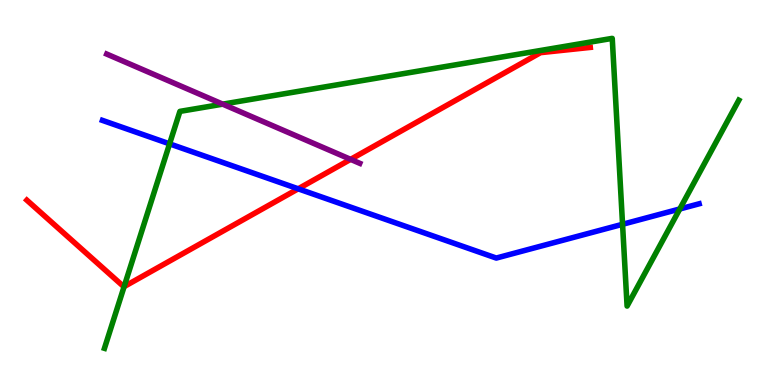[{'lines': ['blue', 'red'], 'intersections': [{'x': 3.85, 'y': 5.1}]}, {'lines': ['green', 'red'], 'intersections': [{'x': 1.6, 'y': 2.56}]}, {'lines': ['purple', 'red'], 'intersections': [{'x': 4.52, 'y': 5.86}]}, {'lines': ['blue', 'green'], 'intersections': [{'x': 2.19, 'y': 6.26}, {'x': 8.03, 'y': 4.17}, {'x': 8.77, 'y': 4.57}]}, {'lines': ['blue', 'purple'], 'intersections': []}, {'lines': ['green', 'purple'], 'intersections': [{'x': 2.87, 'y': 7.29}]}]